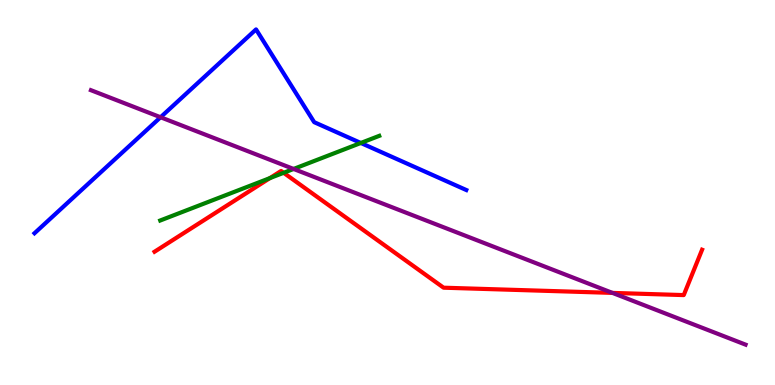[{'lines': ['blue', 'red'], 'intersections': []}, {'lines': ['green', 'red'], 'intersections': [{'x': 3.48, 'y': 5.37}, {'x': 3.66, 'y': 5.51}]}, {'lines': ['purple', 'red'], 'intersections': [{'x': 7.9, 'y': 2.39}]}, {'lines': ['blue', 'green'], 'intersections': [{'x': 4.66, 'y': 6.29}]}, {'lines': ['blue', 'purple'], 'intersections': [{'x': 2.07, 'y': 6.95}]}, {'lines': ['green', 'purple'], 'intersections': [{'x': 3.79, 'y': 5.61}]}]